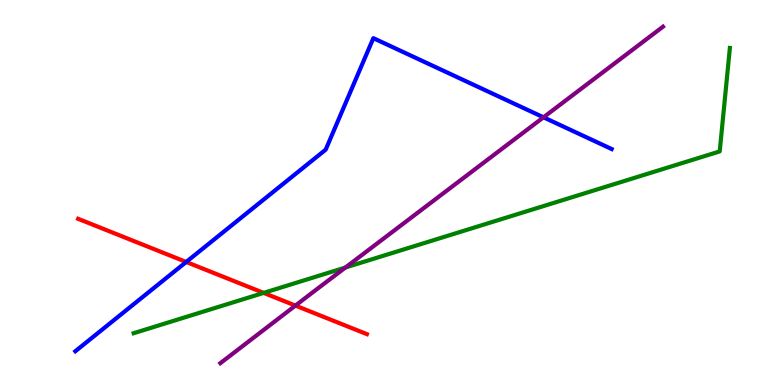[{'lines': ['blue', 'red'], 'intersections': [{'x': 2.4, 'y': 3.2}]}, {'lines': ['green', 'red'], 'intersections': [{'x': 3.4, 'y': 2.39}]}, {'lines': ['purple', 'red'], 'intersections': [{'x': 3.81, 'y': 2.06}]}, {'lines': ['blue', 'green'], 'intersections': []}, {'lines': ['blue', 'purple'], 'intersections': [{'x': 7.01, 'y': 6.95}]}, {'lines': ['green', 'purple'], 'intersections': [{'x': 4.46, 'y': 3.05}]}]